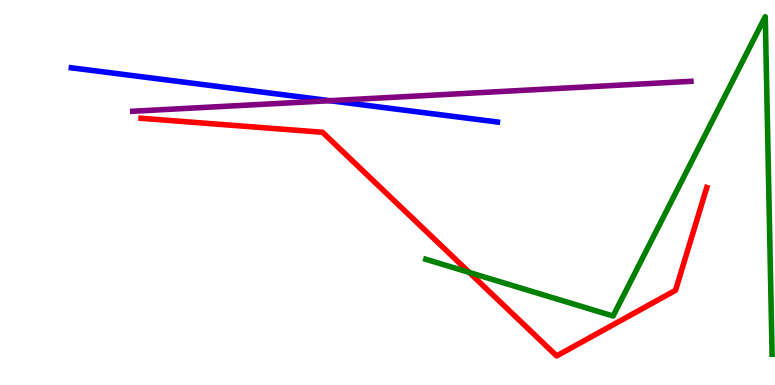[{'lines': ['blue', 'red'], 'intersections': []}, {'lines': ['green', 'red'], 'intersections': [{'x': 6.06, 'y': 2.92}]}, {'lines': ['purple', 'red'], 'intersections': []}, {'lines': ['blue', 'green'], 'intersections': []}, {'lines': ['blue', 'purple'], 'intersections': [{'x': 4.26, 'y': 7.38}]}, {'lines': ['green', 'purple'], 'intersections': []}]